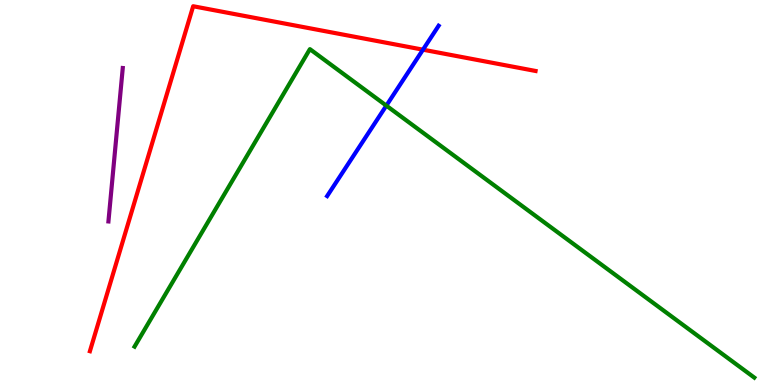[{'lines': ['blue', 'red'], 'intersections': [{'x': 5.46, 'y': 8.71}]}, {'lines': ['green', 'red'], 'intersections': []}, {'lines': ['purple', 'red'], 'intersections': []}, {'lines': ['blue', 'green'], 'intersections': [{'x': 4.99, 'y': 7.26}]}, {'lines': ['blue', 'purple'], 'intersections': []}, {'lines': ['green', 'purple'], 'intersections': []}]